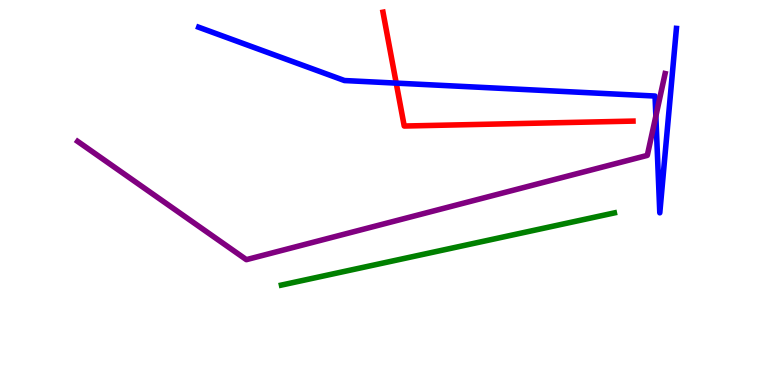[{'lines': ['blue', 'red'], 'intersections': [{'x': 5.11, 'y': 7.84}]}, {'lines': ['green', 'red'], 'intersections': []}, {'lines': ['purple', 'red'], 'intersections': []}, {'lines': ['blue', 'green'], 'intersections': []}, {'lines': ['blue', 'purple'], 'intersections': [{'x': 8.46, 'y': 6.98}]}, {'lines': ['green', 'purple'], 'intersections': []}]